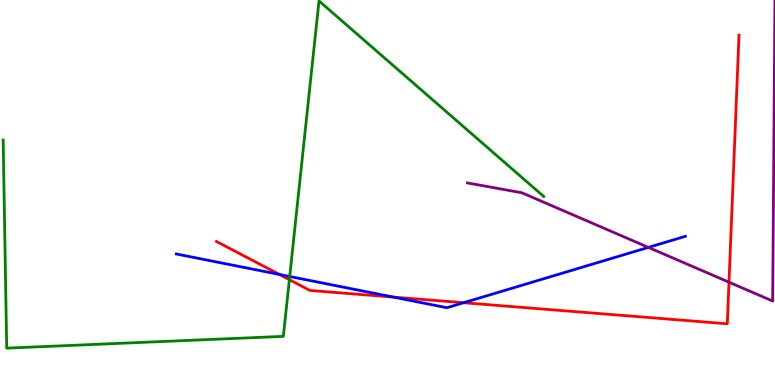[{'lines': ['blue', 'red'], 'intersections': [{'x': 3.61, 'y': 2.87}, {'x': 5.08, 'y': 2.28}, {'x': 5.98, 'y': 2.14}]}, {'lines': ['green', 'red'], 'intersections': [{'x': 3.73, 'y': 2.74}]}, {'lines': ['purple', 'red'], 'intersections': [{'x': 9.41, 'y': 2.67}]}, {'lines': ['blue', 'green'], 'intersections': [{'x': 3.74, 'y': 2.82}]}, {'lines': ['blue', 'purple'], 'intersections': [{'x': 8.37, 'y': 3.57}]}, {'lines': ['green', 'purple'], 'intersections': []}]